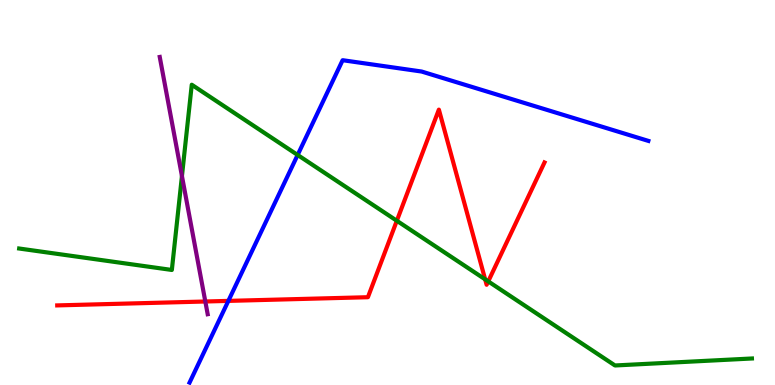[{'lines': ['blue', 'red'], 'intersections': [{'x': 2.95, 'y': 2.18}]}, {'lines': ['green', 'red'], 'intersections': [{'x': 5.12, 'y': 4.27}, {'x': 6.26, 'y': 2.74}, {'x': 6.3, 'y': 2.69}]}, {'lines': ['purple', 'red'], 'intersections': [{'x': 2.65, 'y': 2.17}]}, {'lines': ['blue', 'green'], 'intersections': [{'x': 3.84, 'y': 5.97}]}, {'lines': ['blue', 'purple'], 'intersections': []}, {'lines': ['green', 'purple'], 'intersections': [{'x': 2.35, 'y': 5.43}]}]